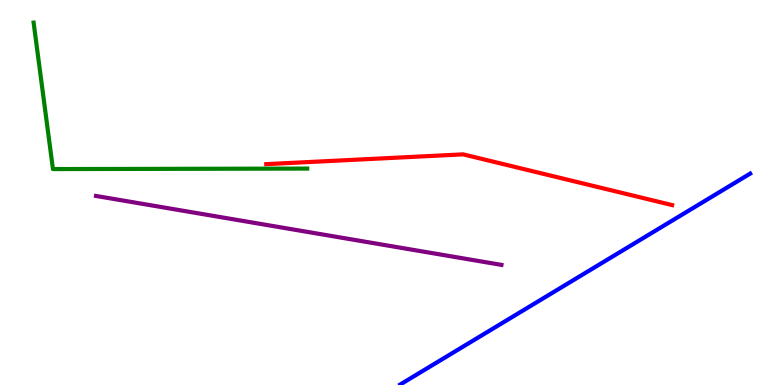[{'lines': ['blue', 'red'], 'intersections': []}, {'lines': ['green', 'red'], 'intersections': []}, {'lines': ['purple', 'red'], 'intersections': []}, {'lines': ['blue', 'green'], 'intersections': []}, {'lines': ['blue', 'purple'], 'intersections': []}, {'lines': ['green', 'purple'], 'intersections': []}]